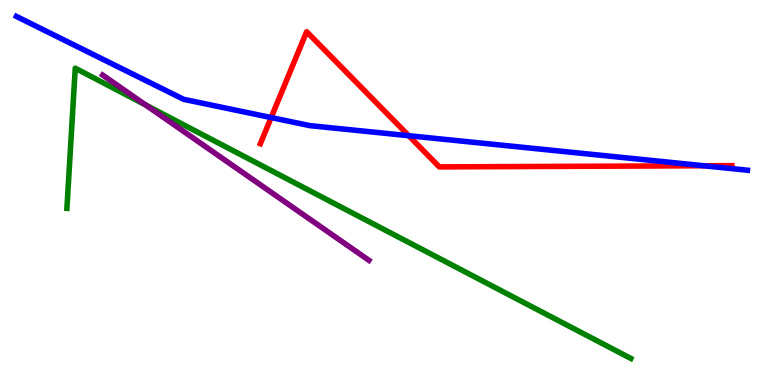[{'lines': ['blue', 'red'], 'intersections': [{'x': 3.5, 'y': 6.95}, {'x': 5.27, 'y': 6.48}, {'x': 9.08, 'y': 5.69}]}, {'lines': ['green', 'red'], 'intersections': []}, {'lines': ['purple', 'red'], 'intersections': []}, {'lines': ['blue', 'green'], 'intersections': []}, {'lines': ['blue', 'purple'], 'intersections': []}, {'lines': ['green', 'purple'], 'intersections': [{'x': 1.88, 'y': 7.27}]}]